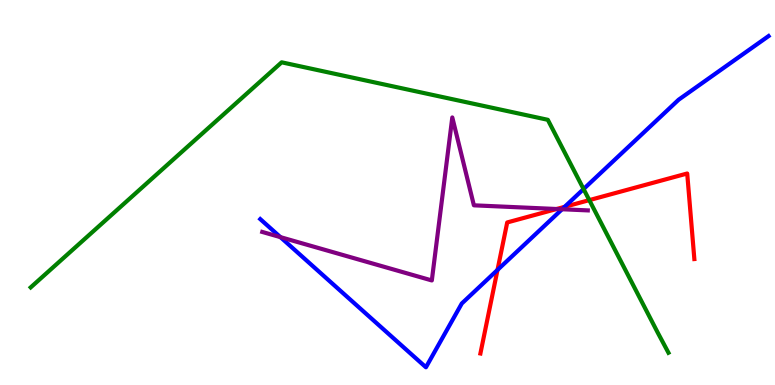[{'lines': ['blue', 'red'], 'intersections': [{'x': 6.42, 'y': 2.99}, {'x': 7.29, 'y': 4.63}]}, {'lines': ['green', 'red'], 'intersections': [{'x': 7.6, 'y': 4.8}]}, {'lines': ['purple', 'red'], 'intersections': [{'x': 7.18, 'y': 4.57}]}, {'lines': ['blue', 'green'], 'intersections': [{'x': 7.53, 'y': 5.09}]}, {'lines': ['blue', 'purple'], 'intersections': [{'x': 3.62, 'y': 3.84}, {'x': 7.25, 'y': 4.56}]}, {'lines': ['green', 'purple'], 'intersections': []}]